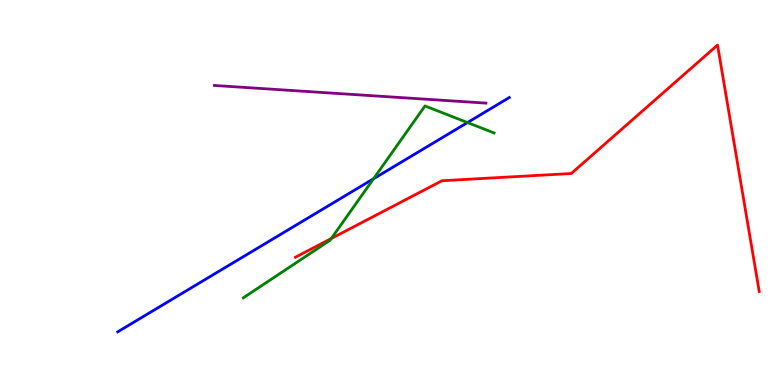[{'lines': ['blue', 'red'], 'intersections': []}, {'lines': ['green', 'red'], 'intersections': [{'x': 4.27, 'y': 3.8}]}, {'lines': ['purple', 'red'], 'intersections': []}, {'lines': ['blue', 'green'], 'intersections': [{'x': 4.82, 'y': 5.36}, {'x': 6.03, 'y': 6.82}]}, {'lines': ['blue', 'purple'], 'intersections': []}, {'lines': ['green', 'purple'], 'intersections': []}]